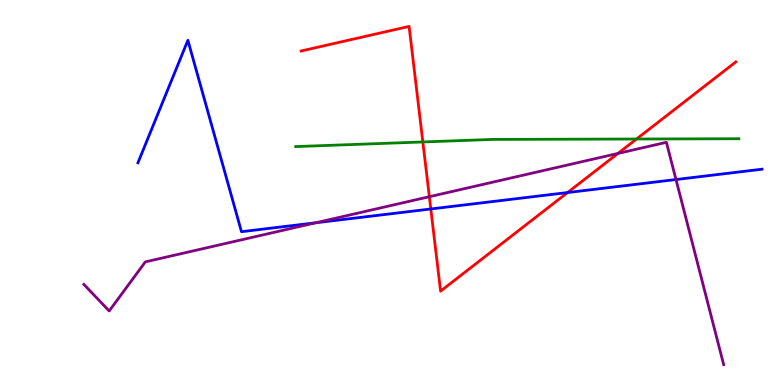[{'lines': ['blue', 'red'], 'intersections': [{'x': 5.56, 'y': 4.57}, {'x': 7.32, 'y': 5.0}]}, {'lines': ['green', 'red'], 'intersections': [{'x': 5.46, 'y': 6.31}, {'x': 8.21, 'y': 6.39}]}, {'lines': ['purple', 'red'], 'intersections': [{'x': 5.54, 'y': 4.89}, {'x': 7.97, 'y': 6.01}]}, {'lines': ['blue', 'green'], 'intersections': []}, {'lines': ['blue', 'purple'], 'intersections': [{'x': 4.07, 'y': 4.21}, {'x': 8.72, 'y': 5.34}]}, {'lines': ['green', 'purple'], 'intersections': []}]